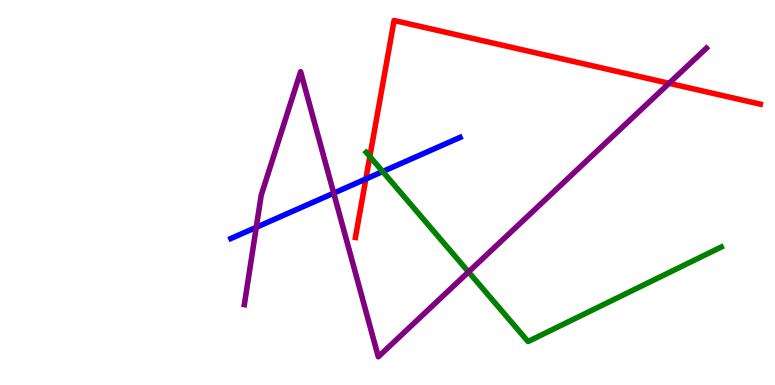[{'lines': ['blue', 'red'], 'intersections': [{'x': 4.72, 'y': 5.35}]}, {'lines': ['green', 'red'], 'intersections': [{'x': 4.77, 'y': 5.93}]}, {'lines': ['purple', 'red'], 'intersections': [{'x': 8.63, 'y': 7.84}]}, {'lines': ['blue', 'green'], 'intersections': [{'x': 4.94, 'y': 5.54}]}, {'lines': ['blue', 'purple'], 'intersections': [{'x': 3.31, 'y': 4.1}, {'x': 4.31, 'y': 4.98}]}, {'lines': ['green', 'purple'], 'intersections': [{'x': 6.05, 'y': 2.94}]}]